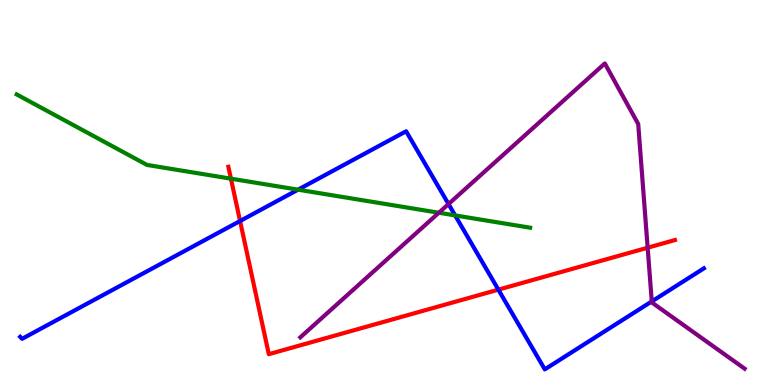[{'lines': ['blue', 'red'], 'intersections': [{'x': 3.1, 'y': 4.26}, {'x': 6.43, 'y': 2.48}]}, {'lines': ['green', 'red'], 'intersections': [{'x': 2.98, 'y': 5.36}]}, {'lines': ['purple', 'red'], 'intersections': [{'x': 8.36, 'y': 3.57}]}, {'lines': ['blue', 'green'], 'intersections': [{'x': 3.85, 'y': 5.07}, {'x': 5.87, 'y': 4.4}]}, {'lines': ['blue', 'purple'], 'intersections': [{'x': 5.79, 'y': 4.7}, {'x': 8.41, 'y': 2.17}]}, {'lines': ['green', 'purple'], 'intersections': [{'x': 5.66, 'y': 4.47}]}]